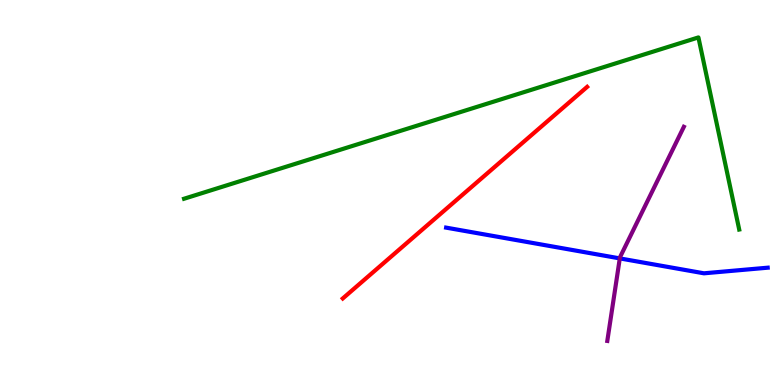[{'lines': ['blue', 'red'], 'intersections': []}, {'lines': ['green', 'red'], 'intersections': []}, {'lines': ['purple', 'red'], 'intersections': []}, {'lines': ['blue', 'green'], 'intersections': []}, {'lines': ['blue', 'purple'], 'intersections': [{'x': 8.0, 'y': 3.29}]}, {'lines': ['green', 'purple'], 'intersections': []}]